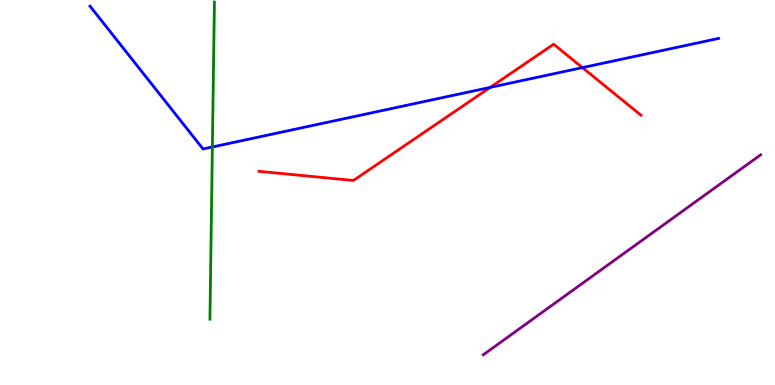[{'lines': ['blue', 'red'], 'intersections': [{'x': 6.33, 'y': 7.73}, {'x': 7.52, 'y': 8.24}]}, {'lines': ['green', 'red'], 'intersections': []}, {'lines': ['purple', 'red'], 'intersections': []}, {'lines': ['blue', 'green'], 'intersections': [{'x': 2.74, 'y': 6.18}]}, {'lines': ['blue', 'purple'], 'intersections': []}, {'lines': ['green', 'purple'], 'intersections': []}]